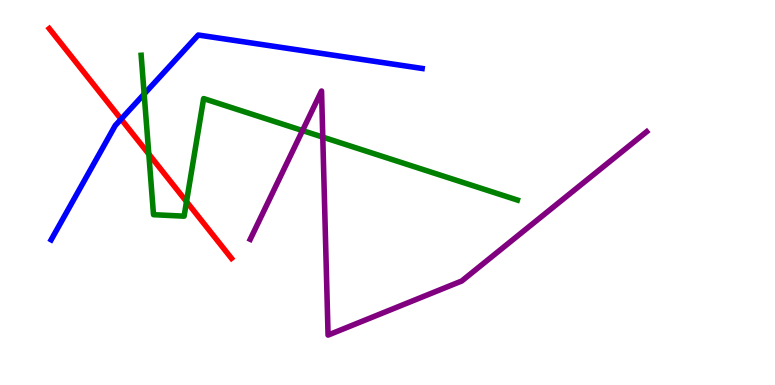[{'lines': ['blue', 'red'], 'intersections': [{'x': 1.56, 'y': 6.91}]}, {'lines': ['green', 'red'], 'intersections': [{'x': 1.92, 'y': 6.0}, {'x': 2.41, 'y': 4.76}]}, {'lines': ['purple', 'red'], 'intersections': []}, {'lines': ['blue', 'green'], 'intersections': [{'x': 1.86, 'y': 7.56}]}, {'lines': ['blue', 'purple'], 'intersections': []}, {'lines': ['green', 'purple'], 'intersections': [{'x': 3.9, 'y': 6.61}, {'x': 4.16, 'y': 6.44}]}]